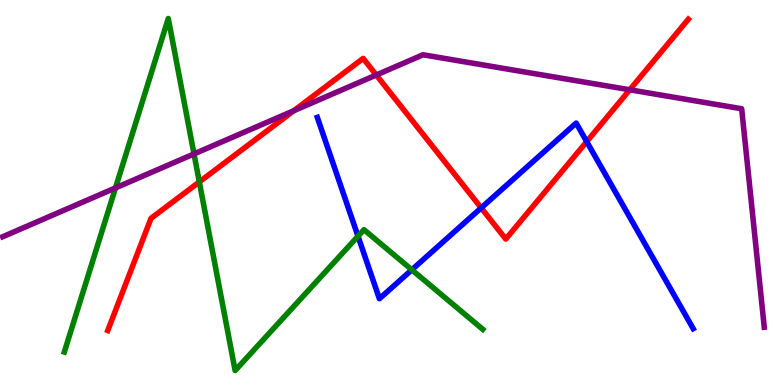[{'lines': ['blue', 'red'], 'intersections': [{'x': 6.21, 'y': 4.6}, {'x': 7.57, 'y': 6.32}]}, {'lines': ['green', 'red'], 'intersections': [{'x': 2.57, 'y': 5.27}]}, {'lines': ['purple', 'red'], 'intersections': [{'x': 3.79, 'y': 7.12}, {'x': 4.85, 'y': 8.05}, {'x': 8.13, 'y': 7.67}]}, {'lines': ['blue', 'green'], 'intersections': [{'x': 4.62, 'y': 3.86}, {'x': 5.31, 'y': 2.99}]}, {'lines': ['blue', 'purple'], 'intersections': []}, {'lines': ['green', 'purple'], 'intersections': [{'x': 1.49, 'y': 5.12}, {'x': 2.5, 'y': 6.0}]}]